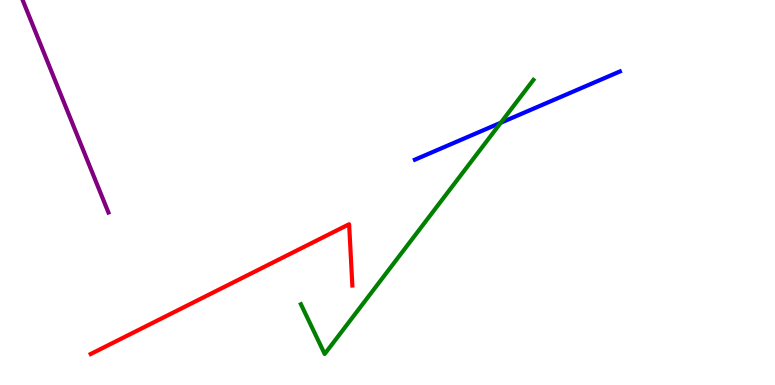[{'lines': ['blue', 'red'], 'intersections': []}, {'lines': ['green', 'red'], 'intersections': []}, {'lines': ['purple', 'red'], 'intersections': []}, {'lines': ['blue', 'green'], 'intersections': [{'x': 6.46, 'y': 6.81}]}, {'lines': ['blue', 'purple'], 'intersections': []}, {'lines': ['green', 'purple'], 'intersections': []}]